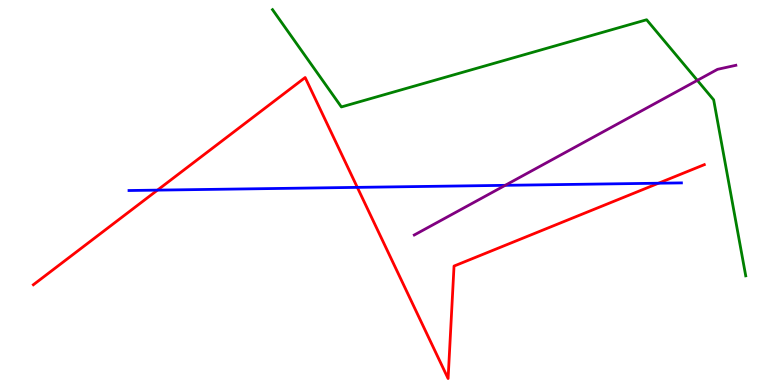[{'lines': ['blue', 'red'], 'intersections': [{'x': 2.03, 'y': 5.06}, {'x': 4.61, 'y': 5.13}, {'x': 8.5, 'y': 5.24}]}, {'lines': ['green', 'red'], 'intersections': []}, {'lines': ['purple', 'red'], 'intersections': []}, {'lines': ['blue', 'green'], 'intersections': []}, {'lines': ['blue', 'purple'], 'intersections': [{'x': 6.52, 'y': 5.19}]}, {'lines': ['green', 'purple'], 'intersections': [{'x': 9.0, 'y': 7.91}]}]